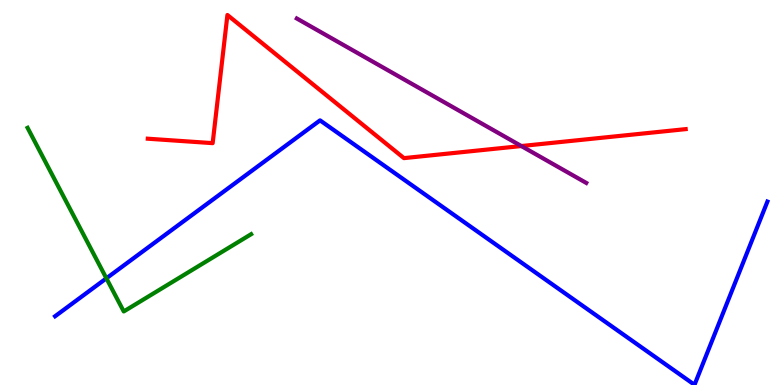[{'lines': ['blue', 'red'], 'intersections': []}, {'lines': ['green', 'red'], 'intersections': []}, {'lines': ['purple', 'red'], 'intersections': [{'x': 6.73, 'y': 6.21}]}, {'lines': ['blue', 'green'], 'intersections': [{'x': 1.37, 'y': 2.77}]}, {'lines': ['blue', 'purple'], 'intersections': []}, {'lines': ['green', 'purple'], 'intersections': []}]